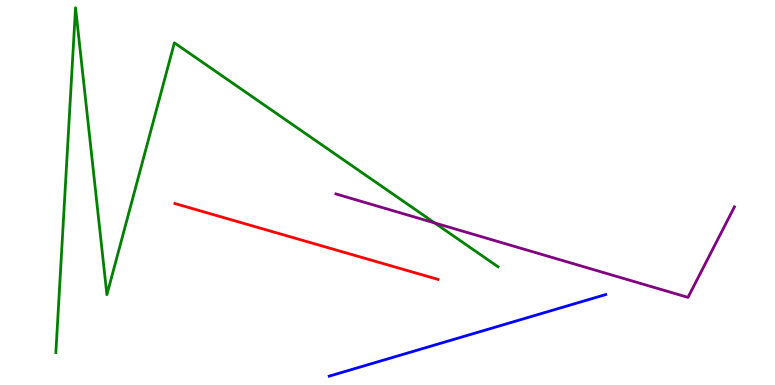[{'lines': ['blue', 'red'], 'intersections': []}, {'lines': ['green', 'red'], 'intersections': []}, {'lines': ['purple', 'red'], 'intersections': []}, {'lines': ['blue', 'green'], 'intersections': []}, {'lines': ['blue', 'purple'], 'intersections': []}, {'lines': ['green', 'purple'], 'intersections': [{'x': 5.61, 'y': 4.21}]}]